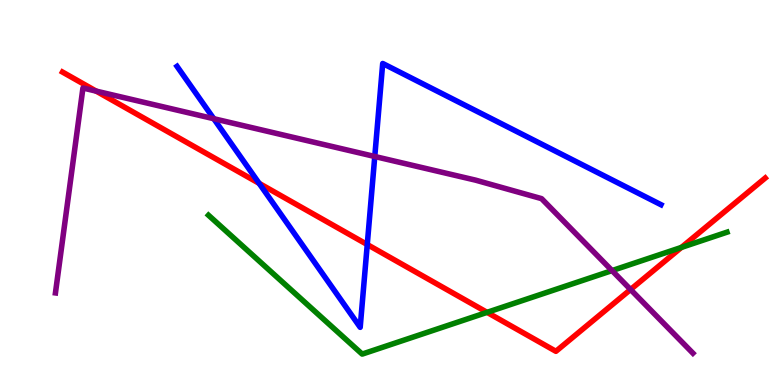[{'lines': ['blue', 'red'], 'intersections': [{'x': 3.34, 'y': 5.24}, {'x': 4.74, 'y': 3.65}]}, {'lines': ['green', 'red'], 'intersections': [{'x': 6.28, 'y': 1.89}, {'x': 8.79, 'y': 3.57}]}, {'lines': ['purple', 'red'], 'intersections': [{'x': 1.24, 'y': 7.63}, {'x': 8.14, 'y': 2.48}]}, {'lines': ['blue', 'green'], 'intersections': []}, {'lines': ['blue', 'purple'], 'intersections': [{'x': 2.76, 'y': 6.92}, {'x': 4.84, 'y': 5.94}]}, {'lines': ['green', 'purple'], 'intersections': [{'x': 7.9, 'y': 2.97}]}]